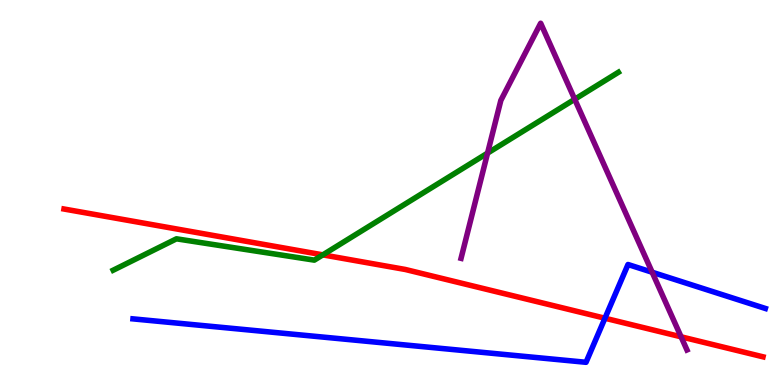[{'lines': ['blue', 'red'], 'intersections': [{'x': 7.81, 'y': 1.73}]}, {'lines': ['green', 'red'], 'intersections': [{'x': 4.17, 'y': 3.38}]}, {'lines': ['purple', 'red'], 'intersections': [{'x': 8.79, 'y': 1.25}]}, {'lines': ['blue', 'green'], 'intersections': []}, {'lines': ['blue', 'purple'], 'intersections': [{'x': 8.42, 'y': 2.93}]}, {'lines': ['green', 'purple'], 'intersections': [{'x': 6.29, 'y': 6.02}, {'x': 7.42, 'y': 7.42}]}]